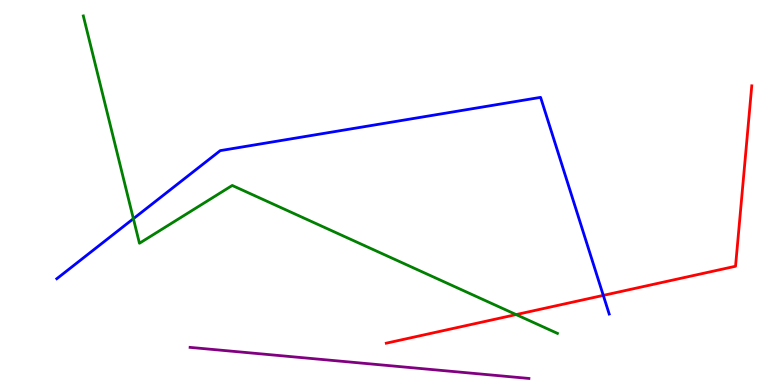[{'lines': ['blue', 'red'], 'intersections': [{'x': 7.78, 'y': 2.33}]}, {'lines': ['green', 'red'], 'intersections': [{'x': 6.66, 'y': 1.83}]}, {'lines': ['purple', 'red'], 'intersections': []}, {'lines': ['blue', 'green'], 'intersections': [{'x': 1.72, 'y': 4.32}]}, {'lines': ['blue', 'purple'], 'intersections': []}, {'lines': ['green', 'purple'], 'intersections': []}]